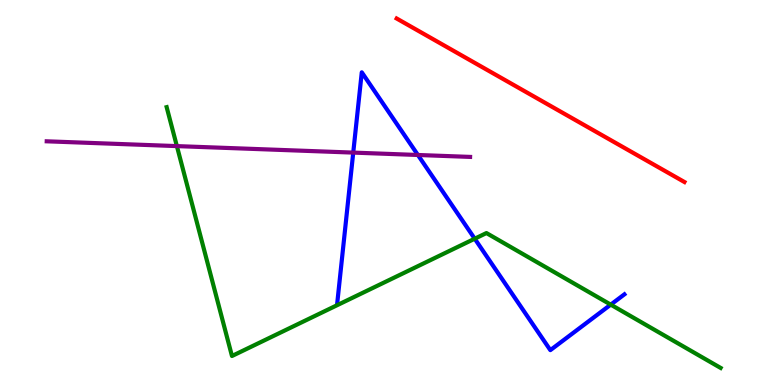[{'lines': ['blue', 'red'], 'intersections': []}, {'lines': ['green', 'red'], 'intersections': []}, {'lines': ['purple', 'red'], 'intersections': []}, {'lines': ['blue', 'green'], 'intersections': [{'x': 6.13, 'y': 3.8}, {'x': 7.88, 'y': 2.09}]}, {'lines': ['blue', 'purple'], 'intersections': [{'x': 4.56, 'y': 6.04}, {'x': 5.39, 'y': 5.97}]}, {'lines': ['green', 'purple'], 'intersections': [{'x': 2.28, 'y': 6.21}]}]